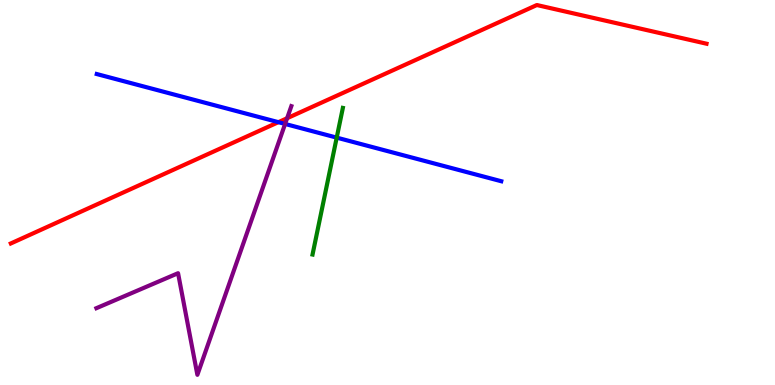[{'lines': ['blue', 'red'], 'intersections': [{'x': 3.59, 'y': 6.83}]}, {'lines': ['green', 'red'], 'intersections': []}, {'lines': ['purple', 'red'], 'intersections': [{'x': 3.7, 'y': 6.93}]}, {'lines': ['blue', 'green'], 'intersections': [{'x': 4.34, 'y': 6.43}]}, {'lines': ['blue', 'purple'], 'intersections': [{'x': 3.68, 'y': 6.78}]}, {'lines': ['green', 'purple'], 'intersections': []}]